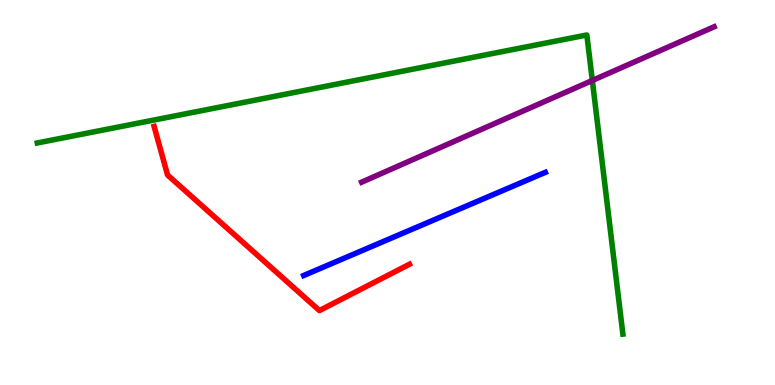[{'lines': ['blue', 'red'], 'intersections': []}, {'lines': ['green', 'red'], 'intersections': []}, {'lines': ['purple', 'red'], 'intersections': []}, {'lines': ['blue', 'green'], 'intersections': []}, {'lines': ['blue', 'purple'], 'intersections': []}, {'lines': ['green', 'purple'], 'intersections': [{'x': 7.64, 'y': 7.91}]}]